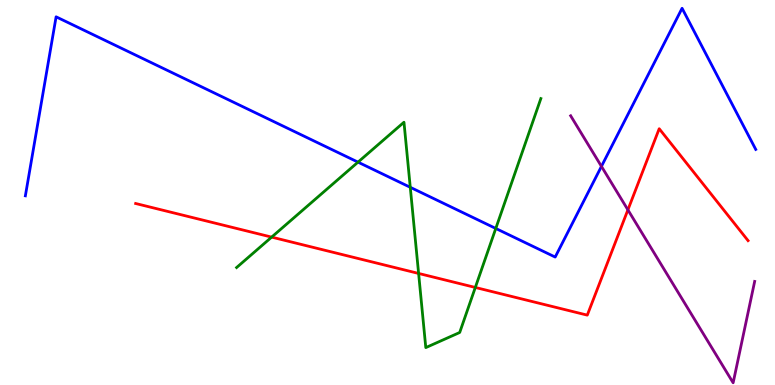[{'lines': ['blue', 'red'], 'intersections': []}, {'lines': ['green', 'red'], 'intersections': [{'x': 3.51, 'y': 3.84}, {'x': 5.4, 'y': 2.9}, {'x': 6.13, 'y': 2.53}]}, {'lines': ['purple', 'red'], 'intersections': [{'x': 8.1, 'y': 4.55}]}, {'lines': ['blue', 'green'], 'intersections': [{'x': 4.62, 'y': 5.79}, {'x': 5.29, 'y': 5.14}, {'x': 6.4, 'y': 4.07}]}, {'lines': ['blue', 'purple'], 'intersections': [{'x': 7.76, 'y': 5.68}]}, {'lines': ['green', 'purple'], 'intersections': []}]